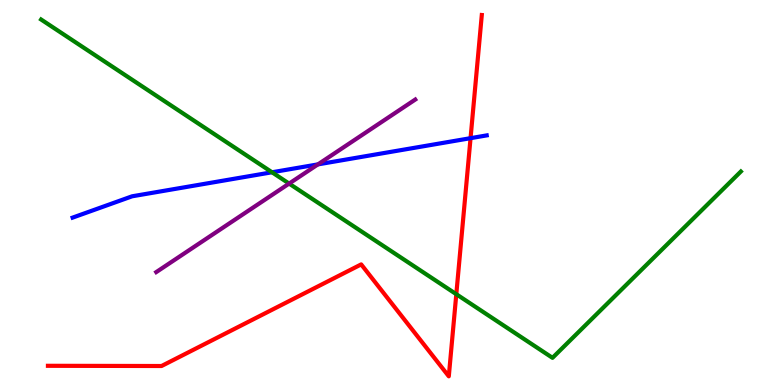[{'lines': ['blue', 'red'], 'intersections': [{'x': 6.07, 'y': 6.41}]}, {'lines': ['green', 'red'], 'intersections': [{'x': 5.89, 'y': 2.36}]}, {'lines': ['purple', 'red'], 'intersections': []}, {'lines': ['blue', 'green'], 'intersections': [{'x': 3.51, 'y': 5.53}]}, {'lines': ['blue', 'purple'], 'intersections': [{'x': 4.1, 'y': 5.73}]}, {'lines': ['green', 'purple'], 'intersections': [{'x': 3.73, 'y': 5.23}]}]